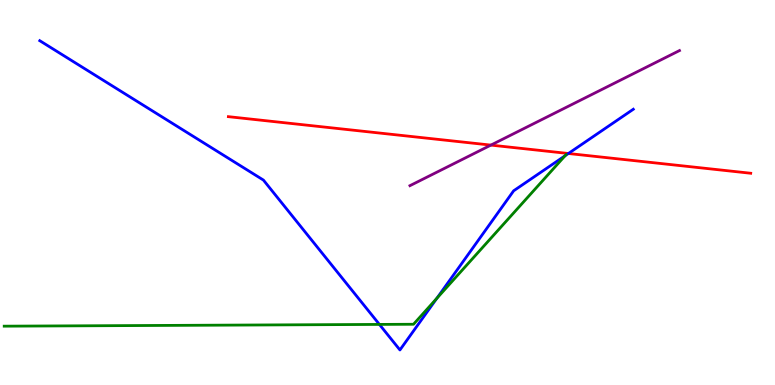[{'lines': ['blue', 'red'], 'intersections': [{'x': 7.33, 'y': 6.01}]}, {'lines': ['green', 'red'], 'intersections': []}, {'lines': ['purple', 'red'], 'intersections': [{'x': 6.33, 'y': 6.23}]}, {'lines': ['blue', 'green'], 'intersections': [{'x': 4.9, 'y': 1.57}, {'x': 5.64, 'y': 2.25}, {'x': 7.29, 'y': 5.95}]}, {'lines': ['blue', 'purple'], 'intersections': []}, {'lines': ['green', 'purple'], 'intersections': []}]